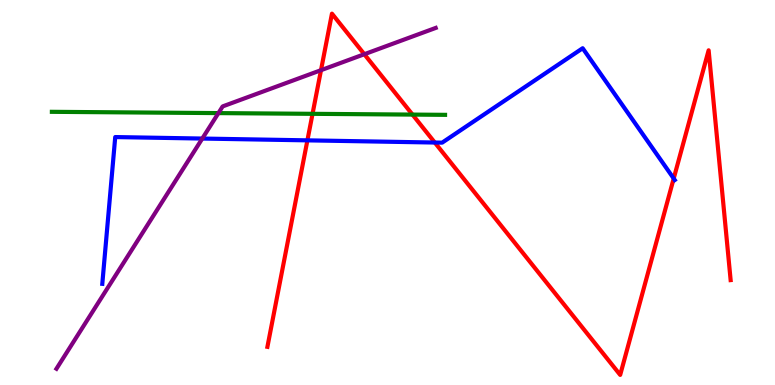[{'lines': ['blue', 'red'], 'intersections': [{'x': 3.97, 'y': 6.35}, {'x': 5.61, 'y': 6.3}, {'x': 8.69, 'y': 5.36}]}, {'lines': ['green', 'red'], 'intersections': [{'x': 4.03, 'y': 7.04}, {'x': 5.32, 'y': 7.02}]}, {'lines': ['purple', 'red'], 'intersections': [{'x': 4.14, 'y': 8.18}, {'x': 4.7, 'y': 8.59}]}, {'lines': ['blue', 'green'], 'intersections': []}, {'lines': ['blue', 'purple'], 'intersections': [{'x': 2.61, 'y': 6.4}]}, {'lines': ['green', 'purple'], 'intersections': [{'x': 2.82, 'y': 7.06}]}]